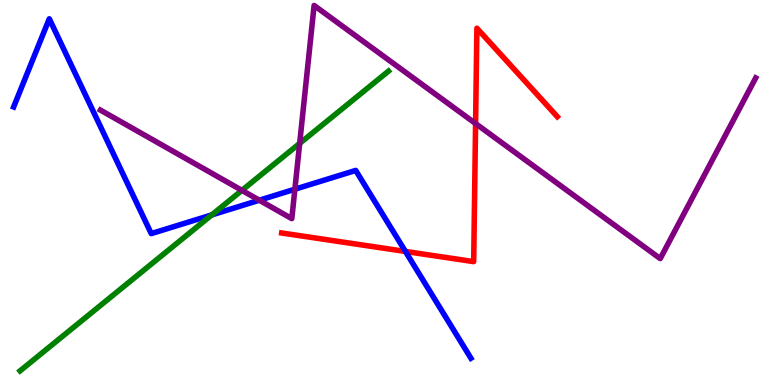[{'lines': ['blue', 'red'], 'intersections': [{'x': 5.23, 'y': 3.47}]}, {'lines': ['green', 'red'], 'intersections': []}, {'lines': ['purple', 'red'], 'intersections': [{'x': 6.14, 'y': 6.79}]}, {'lines': ['blue', 'green'], 'intersections': [{'x': 2.73, 'y': 4.42}]}, {'lines': ['blue', 'purple'], 'intersections': [{'x': 3.35, 'y': 4.8}, {'x': 3.8, 'y': 5.09}]}, {'lines': ['green', 'purple'], 'intersections': [{'x': 3.12, 'y': 5.06}, {'x': 3.87, 'y': 6.28}]}]